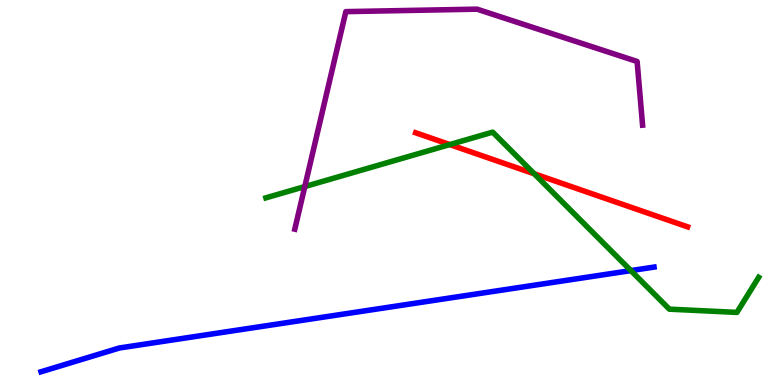[{'lines': ['blue', 'red'], 'intersections': []}, {'lines': ['green', 'red'], 'intersections': [{'x': 5.8, 'y': 6.24}, {'x': 6.89, 'y': 5.49}]}, {'lines': ['purple', 'red'], 'intersections': []}, {'lines': ['blue', 'green'], 'intersections': [{'x': 8.14, 'y': 2.97}]}, {'lines': ['blue', 'purple'], 'intersections': []}, {'lines': ['green', 'purple'], 'intersections': [{'x': 3.93, 'y': 5.15}]}]